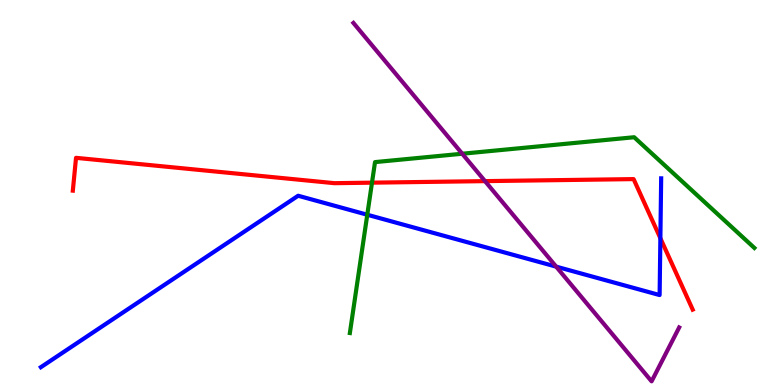[{'lines': ['blue', 'red'], 'intersections': [{'x': 8.52, 'y': 3.81}]}, {'lines': ['green', 'red'], 'intersections': [{'x': 4.8, 'y': 5.26}]}, {'lines': ['purple', 'red'], 'intersections': [{'x': 6.26, 'y': 5.3}]}, {'lines': ['blue', 'green'], 'intersections': [{'x': 4.74, 'y': 4.42}]}, {'lines': ['blue', 'purple'], 'intersections': [{'x': 7.18, 'y': 3.07}]}, {'lines': ['green', 'purple'], 'intersections': [{'x': 5.96, 'y': 6.01}]}]